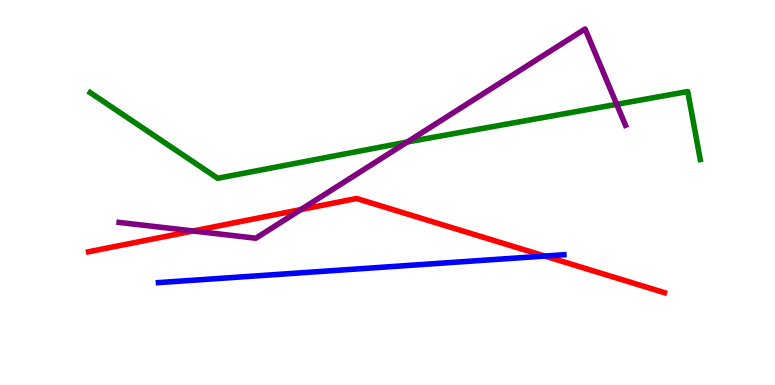[{'lines': ['blue', 'red'], 'intersections': [{'x': 7.03, 'y': 3.35}]}, {'lines': ['green', 'red'], 'intersections': []}, {'lines': ['purple', 'red'], 'intersections': [{'x': 2.49, 'y': 4.0}, {'x': 3.88, 'y': 4.56}]}, {'lines': ['blue', 'green'], 'intersections': []}, {'lines': ['blue', 'purple'], 'intersections': []}, {'lines': ['green', 'purple'], 'intersections': [{'x': 5.25, 'y': 6.31}, {'x': 7.96, 'y': 7.29}]}]